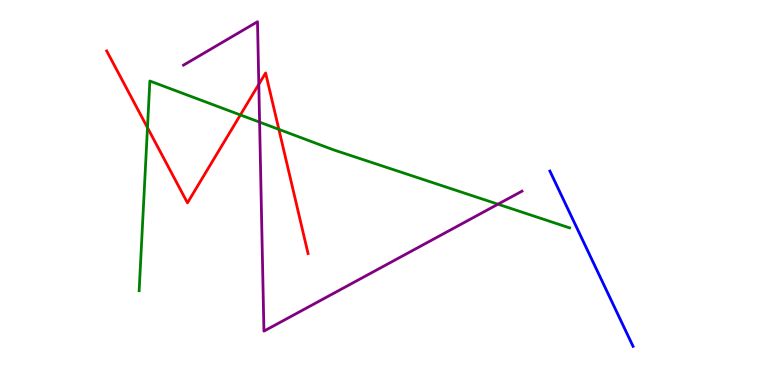[{'lines': ['blue', 'red'], 'intersections': []}, {'lines': ['green', 'red'], 'intersections': [{'x': 1.9, 'y': 6.68}, {'x': 3.1, 'y': 7.01}, {'x': 3.6, 'y': 6.64}]}, {'lines': ['purple', 'red'], 'intersections': [{'x': 3.34, 'y': 7.81}]}, {'lines': ['blue', 'green'], 'intersections': []}, {'lines': ['blue', 'purple'], 'intersections': []}, {'lines': ['green', 'purple'], 'intersections': [{'x': 3.35, 'y': 6.83}, {'x': 6.43, 'y': 4.7}]}]